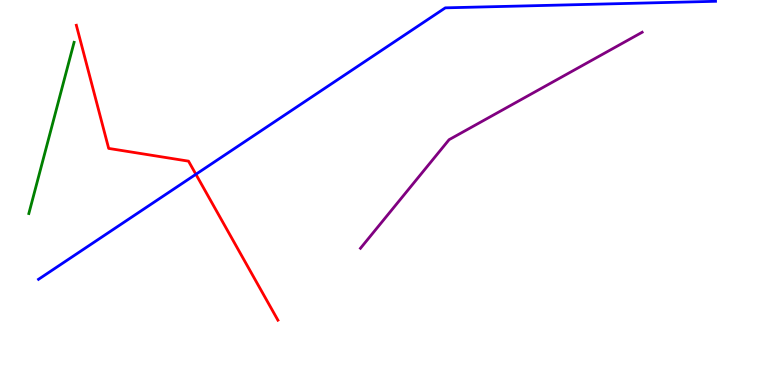[{'lines': ['blue', 'red'], 'intersections': [{'x': 2.53, 'y': 5.47}]}, {'lines': ['green', 'red'], 'intersections': []}, {'lines': ['purple', 'red'], 'intersections': []}, {'lines': ['blue', 'green'], 'intersections': []}, {'lines': ['blue', 'purple'], 'intersections': []}, {'lines': ['green', 'purple'], 'intersections': []}]